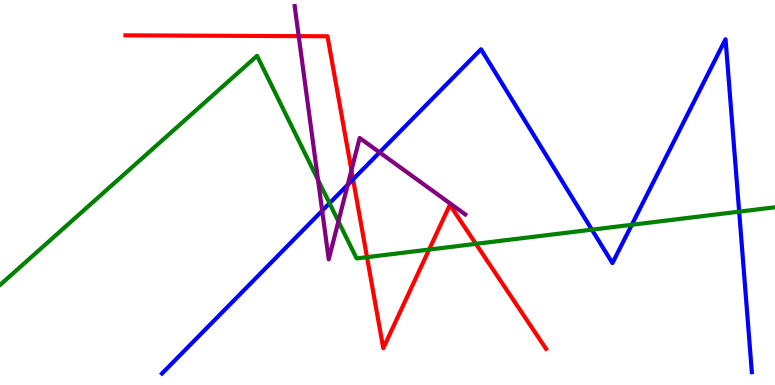[{'lines': ['blue', 'red'], 'intersections': [{'x': 4.56, 'y': 5.34}]}, {'lines': ['green', 'red'], 'intersections': [{'x': 4.74, 'y': 3.32}, {'x': 5.54, 'y': 3.52}, {'x': 6.14, 'y': 3.67}]}, {'lines': ['purple', 'red'], 'intersections': [{'x': 3.85, 'y': 9.06}, {'x': 4.53, 'y': 5.58}]}, {'lines': ['blue', 'green'], 'intersections': [{'x': 4.25, 'y': 4.72}, {'x': 7.64, 'y': 4.03}, {'x': 8.15, 'y': 4.16}, {'x': 9.54, 'y': 4.5}]}, {'lines': ['blue', 'purple'], 'intersections': [{'x': 4.16, 'y': 4.53}, {'x': 4.49, 'y': 5.2}, {'x': 4.9, 'y': 6.04}]}, {'lines': ['green', 'purple'], 'intersections': [{'x': 4.1, 'y': 5.33}, {'x': 4.37, 'y': 4.25}]}]